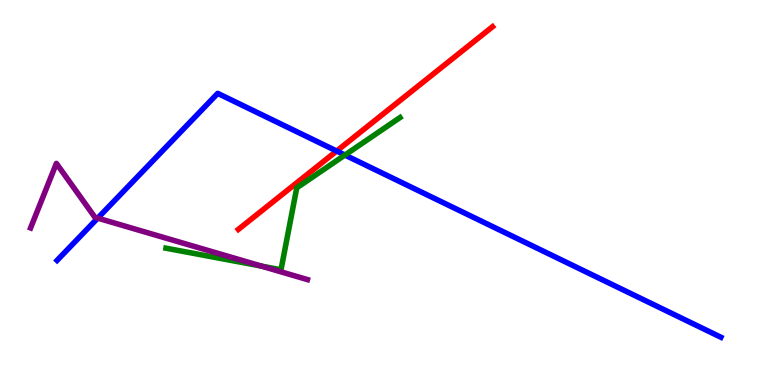[{'lines': ['blue', 'red'], 'intersections': [{'x': 4.34, 'y': 6.08}]}, {'lines': ['green', 'red'], 'intersections': []}, {'lines': ['purple', 'red'], 'intersections': []}, {'lines': ['blue', 'green'], 'intersections': [{'x': 4.45, 'y': 5.97}]}, {'lines': ['blue', 'purple'], 'intersections': [{'x': 1.26, 'y': 4.33}]}, {'lines': ['green', 'purple'], 'intersections': [{'x': 3.37, 'y': 3.09}]}]